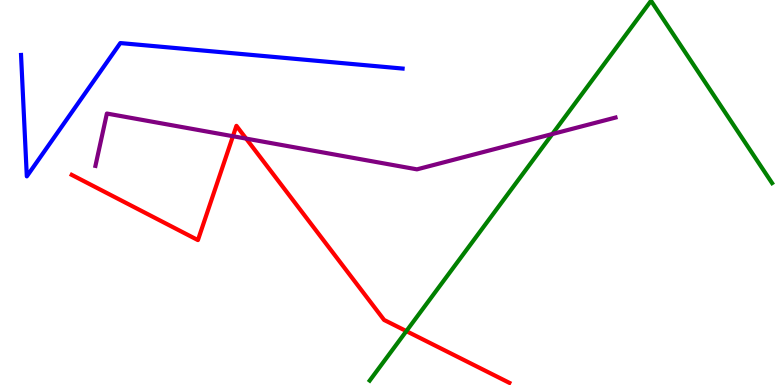[{'lines': ['blue', 'red'], 'intersections': []}, {'lines': ['green', 'red'], 'intersections': [{'x': 5.24, 'y': 1.4}]}, {'lines': ['purple', 'red'], 'intersections': [{'x': 3.01, 'y': 6.46}, {'x': 3.18, 'y': 6.4}]}, {'lines': ['blue', 'green'], 'intersections': []}, {'lines': ['blue', 'purple'], 'intersections': []}, {'lines': ['green', 'purple'], 'intersections': [{'x': 7.13, 'y': 6.52}]}]